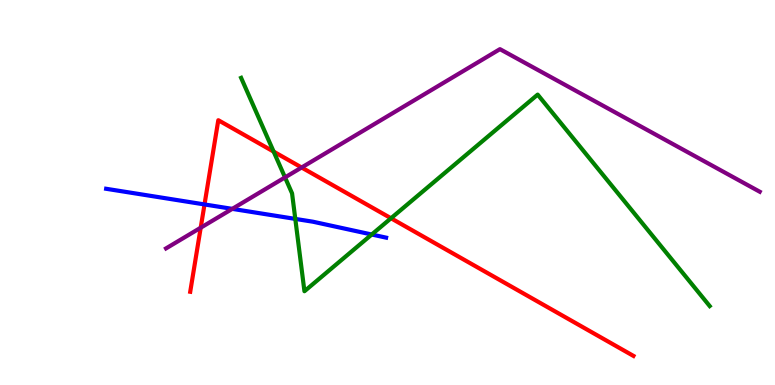[{'lines': ['blue', 'red'], 'intersections': [{'x': 2.64, 'y': 4.69}]}, {'lines': ['green', 'red'], 'intersections': [{'x': 3.53, 'y': 6.06}, {'x': 5.05, 'y': 4.33}]}, {'lines': ['purple', 'red'], 'intersections': [{'x': 2.59, 'y': 4.09}, {'x': 3.89, 'y': 5.65}]}, {'lines': ['blue', 'green'], 'intersections': [{'x': 3.81, 'y': 4.31}, {'x': 4.8, 'y': 3.91}]}, {'lines': ['blue', 'purple'], 'intersections': [{'x': 3.0, 'y': 4.57}]}, {'lines': ['green', 'purple'], 'intersections': [{'x': 3.68, 'y': 5.39}]}]